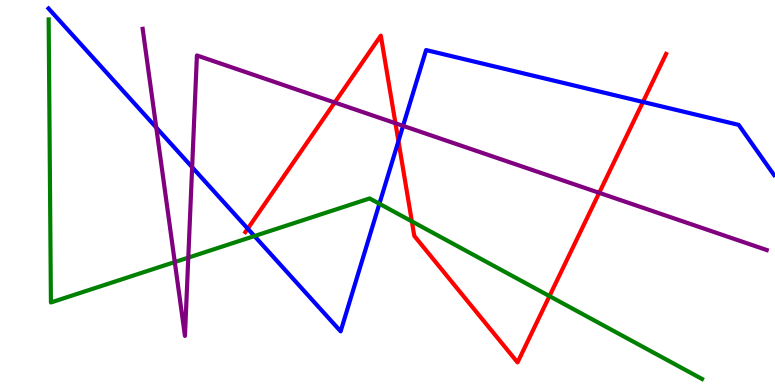[{'lines': ['blue', 'red'], 'intersections': [{'x': 3.2, 'y': 4.06}, {'x': 5.14, 'y': 6.33}, {'x': 8.3, 'y': 7.35}]}, {'lines': ['green', 'red'], 'intersections': [{'x': 5.31, 'y': 4.25}, {'x': 7.09, 'y': 2.31}]}, {'lines': ['purple', 'red'], 'intersections': [{'x': 4.32, 'y': 7.34}, {'x': 5.1, 'y': 6.8}, {'x': 7.73, 'y': 4.99}]}, {'lines': ['blue', 'green'], 'intersections': [{'x': 3.28, 'y': 3.87}, {'x': 4.9, 'y': 4.71}]}, {'lines': ['blue', 'purple'], 'intersections': [{'x': 2.02, 'y': 6.69}, {'x': 2.48, 'y': 5.66}, {'x': 5.2, 'y': 6.73}]}, {'lines': ['green', 'purple'], 'intersections': [{'x': 2.26, 'y': 3.19}, {'x': 2.43, 'y': 3.31}]}]